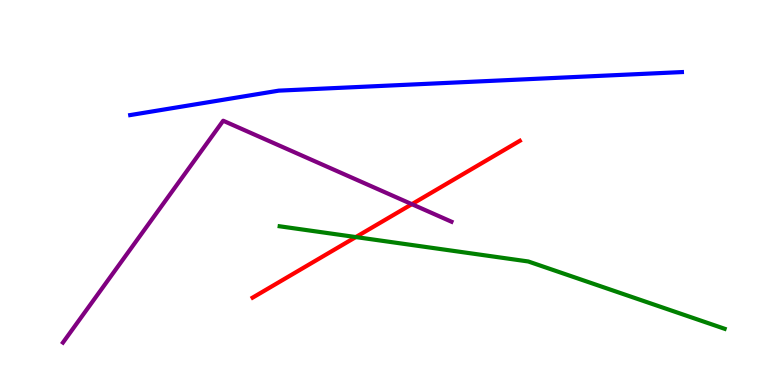[{'lines': ['blue', 'red'], 'intersections': []}, {'lines': ['green', 'red'], 'intersections': [{'x': 4.59, 'y': 3.84}]}, {'lines': ['purple', 'red'], 'intersections': [{'x': 5.31, 'y': 4.7}]}, {'lines': ['blue', 'green'], 'intersections': []}, {'lines': ['blue', 'purple'], 'intersections': []}, {'lines': ['green', 'purple'], 'intersections': []}]